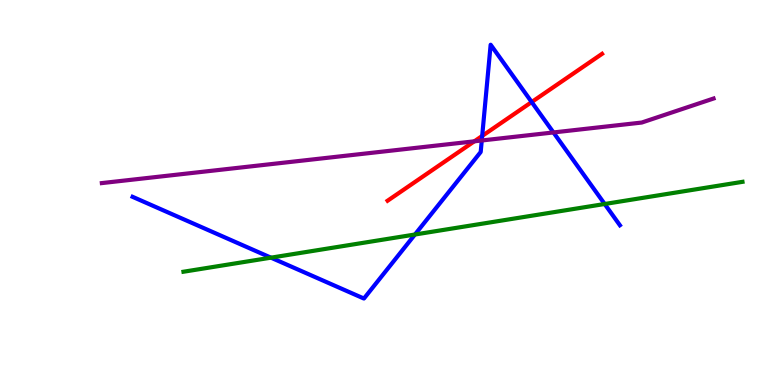[{'lines': ['blue', 'red'], 'intersections': [{'x': 6.22, 'y': 6.47}, {'x': 6.86, 'y': 7.35}]}, {'lines': ['green', 'red'], 'intersections': []}, {'lines': ['purple', 'red'], 'intersections': [{'x': 6.12, 'y': 6.33}]}, {'lines': ['blue', 'green'], 'intersections': [{'x': 3.5, 'y': 3.31}, {'x': 5.35, 'y': 3.91}, {'x': 7.8, 'y': 4.7}]}, {'lines': ['blue', 'purple'], 'intersections': [{'x': 6.22, 'y': 6.35}, {'x': 7.14, 'y': 6.56}]}, {'lines': ['green', 'purple'], 'intersections': []}]